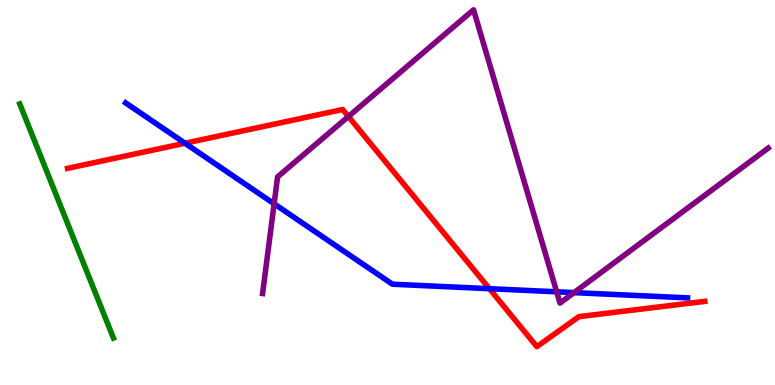[{'lines': ['blue', 'red'], 'intersections': [{'x': 2.39, 'y': 6.28}, {'x': 6.31, 'y': 2.5}]}, {'lines': ['green', 'red'], 'intersections': []}, {'lines': ['purple', 'red'], 'intersections': [{'x': 4.5, 'y': 6.97}]}, {'lines': ['blue', 'green'], 'intersections': []}, {'lines': ['blue', 'purple'], 'intersections': [{'x': 3.54, 'y': 4.71}, {'x': 7.18, 'y': 2.42}, {'x': 7.41, 'y': 2.4}]}, {'lines': ['green', 'purple'], 'intersections': []}]